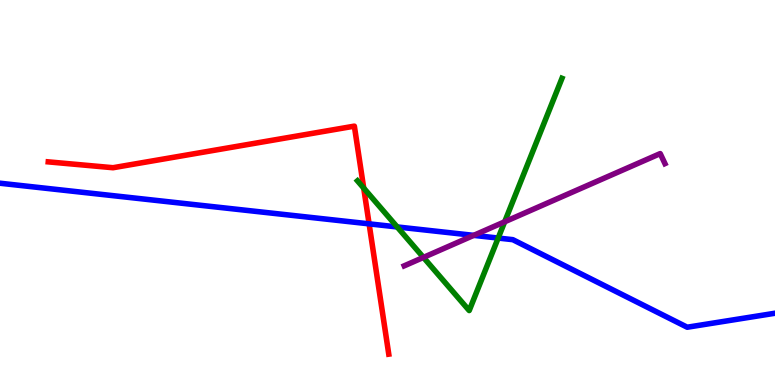[{'lines': ['blue', 'red'], 'intersections': [{'x': 4.76, 'y': 4.19}]}, {'lines': ['green', 'red'], 'intersections': [{'x': 4.69, 'y': 5.11}]}, {'lines': ['purple', 'red'], 'intersections': []}, {'lines': ['blue', 'green'], 'intersections': [{'x': 5.12, 'y': 4.11}, {'x': 6.43, 'y': 3.82}]}, {'lines': ['blue', 'purple'], 'intersections': [{'x': 6.11, 'y': 3.89}]}, {'lines': ['green', 'purple'], 'intersections': [{'x': 5.46, 'y': 3.31}, {'x': 6.51, 'y': 4.24}]}]